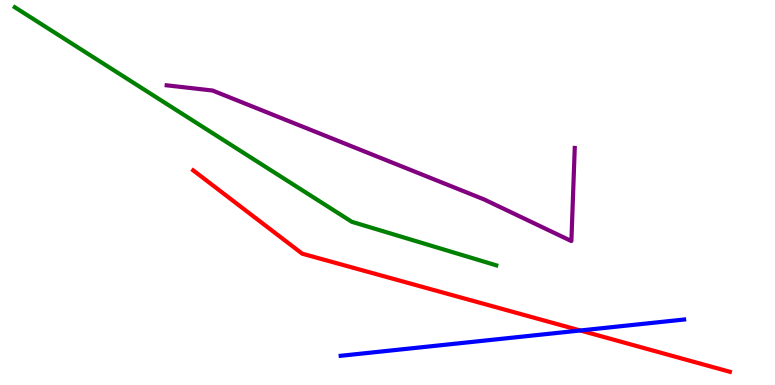[{'lines': ['blue', 'red'], 'intersections': [{'x': 7.49, 'y': 1.42}]}, {'lines': ['green', 'red'], 'intersections': []}, {'lines': ['purple', 'red'], 'intersections': []}, {'lines': ['blue', 'green'], 'intersections': []}, {'lines': ['blue', 'purple'], 'intersections': []}, {'lines': ['green', 'purple'], 'intersections': []}]